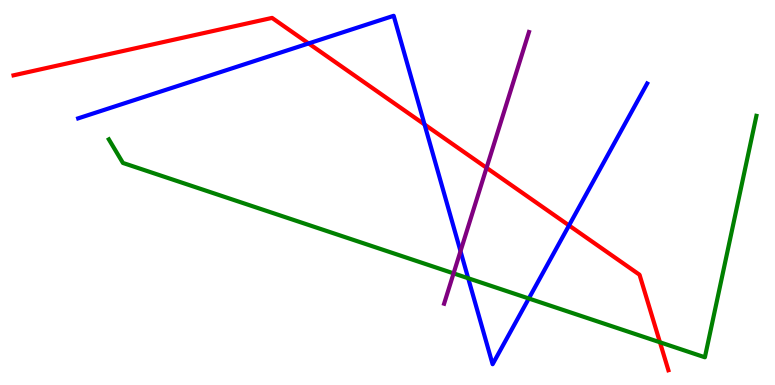[{'lines': ['blue', 'red'], 'intersections': [{'x': 3.98, 'y': 8.87}, {'x': 5.48, 'y': 6.77}, {'x': 7.34, 'y': 4.14}]}, {'lines': ['green', 'red'], 'intersections': [{'x': 8.52, 'y': 1.11}]}, {'lines': ['purple', 'red'], 'intersections': [{'x': 6.28, 'y': 5.64}]}, {'lines': ['blue', 'green'], 'intersections': [{'x': 6.04, 'y': 2.77}, {'x': 6.82, 'y': 2.25}]}, {'lines': ['blue', 'purple'], 'intersections': [{'x': 5.94, 'y': 3.48}]}, {'lines': ['green', 'purple'], 'intersections': [{'x': 5.85, 'y': 2.9}]}]